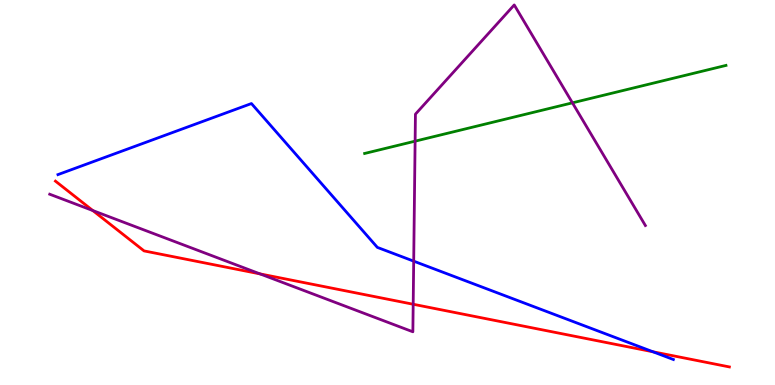[{'lines': ['blue', 'red'], 'intersections': [{'x': 8.43, 'y': 0.863}]}, {'lines': ['green', 'red'], 'intersections': []}, {'lines': ['purple', 'red'], 'intersections': [{'x': 1.2, 'y': 4.53}, {'x': 3.35, 'y': 2.89}, {'x': 5.33, 'y': 2.1}]}, {'lines': ['blue', 'green'], 'intersections': []}, {'lines': ['blue', 'purple'], 'intersections': [{'x': 5.34, 'y': 3.22}]}, {'lines': ['green', 'purple'], 'intersections': [{'x': 5.36, 'y': 6.33}, {'x': 7.39, 'y': 7.33}]}]